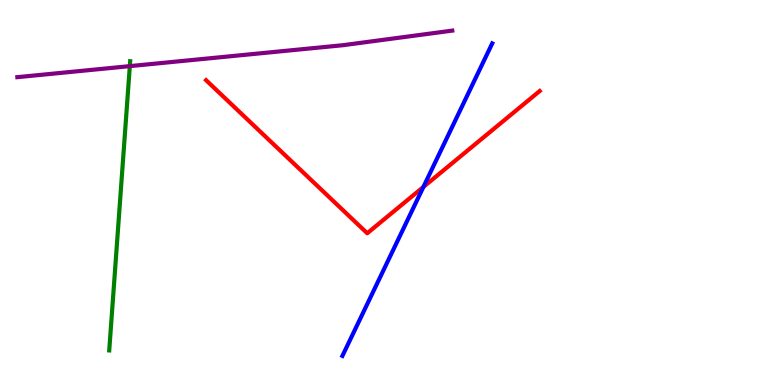[{'lines': ['blue', 'red'], 'intersections': [{'x': 5.46, 'y': 5.14}]}, {'lines': ['green', 'red'], 'intersections': []}, {'lines': ['purple', 'red'], 'intersections': []}, {'lines': ['blue', 'green'], 'intersections': []}, {'lines': ['blue', 'purple'], 'intersections': []}, {'lines': ['green', 'purple'], 'intersections': [{'x': 1.68, 'y': 8.28}]}]